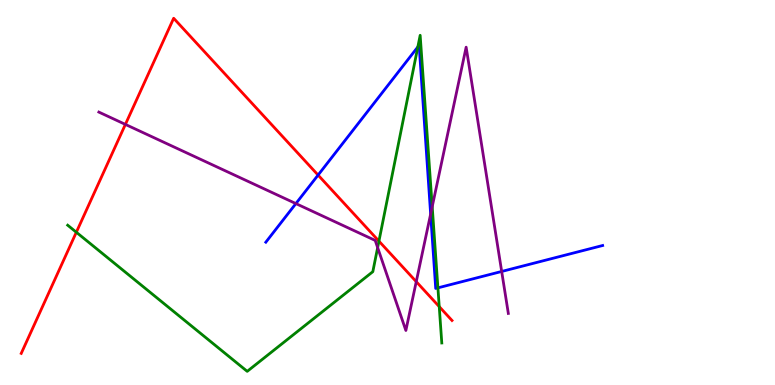[{'lines': ['blue', 'red'], 'intersections': [{'x': 4.1, 'y': 5.45}]}, {'lines': ['green', 'red'], 'intersections': [{'x': 0.985, 'y': 3.97}, {'x': 4.89, 'y': 3.74}, {'x': 5.67, 'y': 2.04}]}, {'lines': ['purple', 'red'], 'intersections': [{'x': 1.62, 'y': 6.77}, {'x': 5.37, 'y': 2.68}]}, {'lines': ['blue', 'green'], 'intersections': [{'x': 5.39, 'y': 8.78}, {'x': 5.65, 'y': 2.52}]}, {'lines': ['blue', 'purple'], 'intersections': [{'x': 3.82, 'y': 4.71}, {'x': 5.56, 'y': 4.44}, {'x': 6.47, 'y': 2.95}]}, {'lines': ['green', 'purple'], 'intersections': [{'x': 4.87, 'y': 3.57}, {'x': 5.58, 'y': 4.63}]}]